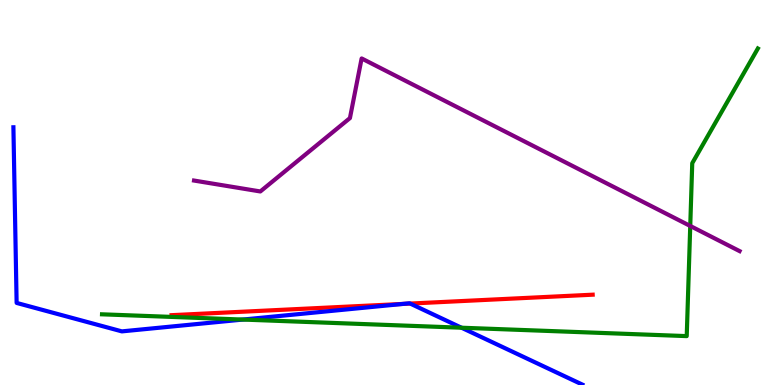[{'lines': ['blue', 'red'], 'intersections': [{'x': 5.2, 'y': 2.11}, {'x': 5.29, 'y': 2.12}]}, {'lines': ['green', 'red'], 'intersections': []}, {'lines': ['purple', 'red'], 'intersections': []}, {'lines': ['blue', 'green'], 'intersections': [{'x': 3.13, 'y': 1.7}, {'x': 5.95, 'y': 1.49}]}, {'lines': ['blue', 'purple'], 'intersections': []}, {'lines': ['green', 'purple'], 'intersections': [{'x': 8.91, 'y': 4.13}]}]